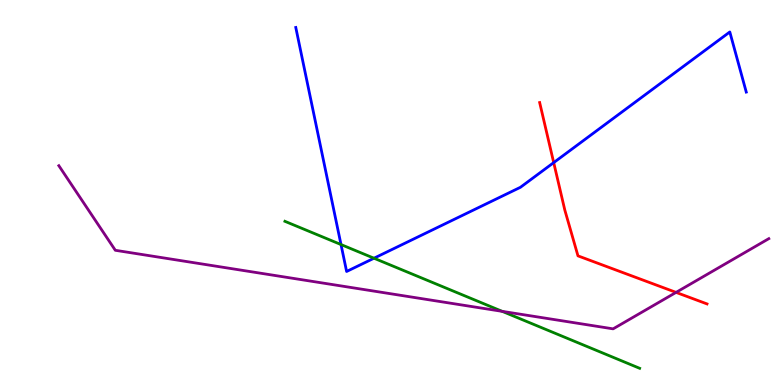[{'lines': ['blue', 'red'], 'intersections': [{'x': 7.14, 'y': 5.78}]}, {'lines': ['green', 'red'], 'intersections': []}, {'lines': ['purple', 'red'], 'intersections': [{'x': 8.72, 'y': 2.41}]}, {'lines': ['blue', 'green'], 'intersections': [{'x': 4.4, 'y': 3.65}, {'x': 4.83, 'y': 3.29}]}, {'lines': ['blue', 'purple'], 'intersections': []}, {'lines': ['green', 'purple'], 'intersections': [{'x': 6.48, 'y': 1.91}]}]